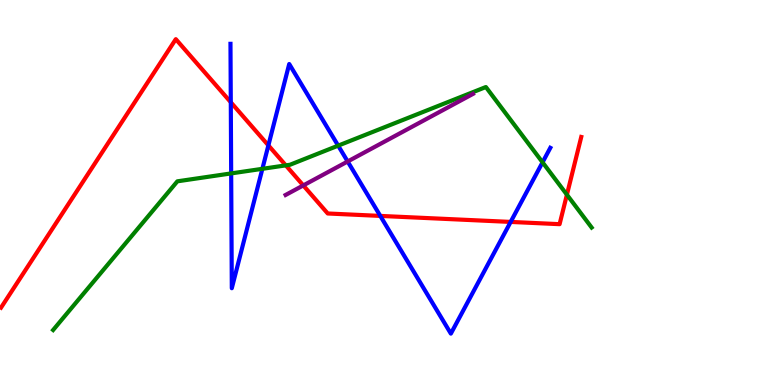[{'lines': ['blue', 'red'], 'intersections': [{'x': 2.98, 'y': 7.34}, {'x': 3.46, 'y': 6.22}, {'x': 4.91, 'y': 4.39}, {'x': 6.59, 'y': 4.24}]}, {'lines': ['green', 'red'], 'intersections': [{'x': 3.69, 'y': 5.7}, {'x': 7.32, 'y': 4.94}]}, {'lines': ['purple', 'red'], 'intersections': [{'x': 3.91, 'y': 5.18}]}, {'lines': ['blue', 'green'], 'intersections': [{'x': 2.98, 'y': 5.5}, {'x': 3.39, 'y': 5.62}, {'x': 4.36, 'y': 6.22}, {'x': 7.0, 'y': 5.78}]}, {'lines': ['blue', 'purple'], 'intersections': [{'x': 4.49, 'y': 5.81}]}, {'lines': ['green', 'purple'], 'intersections': []}]